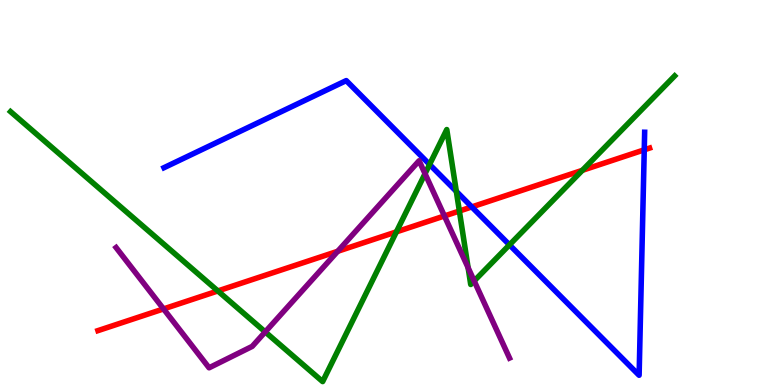[{'lines': ['blue', 'red'], 'intersections': [{'x': 6.09, 'y': 4.63}, {'x': 8.31, 'y': 6.11}]}, {'lines': ['green', 'red'], 'intersections': [{'x': 2.81, 'y': 2.44}, {'x': 5.11, 'y': 3.98}, {'x': 5.93, 'y': 4.52}, {'x': 7.51, 'y': 5.58}]}, {'lines': ['purple', 'red'], 'intersections': [{'x': 2.11, 'y': 1.98}, {'x': 4.36, 'y': 3.47}, {'x': 5.73, 'y': 4.39}]}, {'lines': ['blue', 'green'], 'intersections': [{'x': 5.54, 'y': 5.73}, {'x': 5.89, 'y': 5.03}, {'x': 6.57, 'y': 3.64}]}, {'lines': ['blue', 'purple'], 'intersections': []}, {'lines': ['green', 'purple'], 'intersections': [{'x': 3.42, 'y': 1.38}, {'x': 5.48, 'y': 5.49}, {'x': 6.04, 'y': 3.05}, {'x': 6.12, 'y': 2.7}]}]